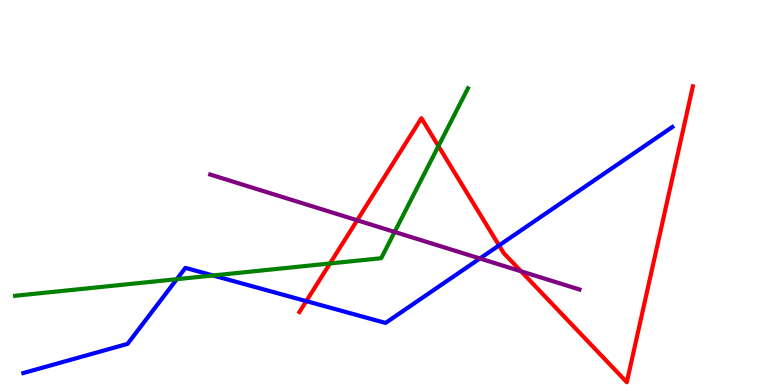[{'lines': ['blue', 'red'], 'intersections': [{'x': 3.95, 'y': 2.18}, {'x': 6.44, 'y': 3.63}]}, {'lines': ['green', 'red'], 'intersections': [{'x': 4.26, 'y': 3.16}, {'x': 5.66, 'y': 6.21}]}, {'lines': ['purple', 'red'], 'intersections': [{'x': 4.61, 'y': 4.28}, {'x': 6.72, 'y': 2.95}]}, {'lines': ['blue', 'green'], 'intersections': [{'x': 2.28, 'y': 2.75}, {'x': 2.75, 'y': 2.84}]}, {'lines': ['blue', 'purple'], 'intersections': [{'x': 6.19, 'y': 3.29}]}, {'lines': ['green', 'purple'], 'intersections': [{'x': 5.09, 'y': 3.98}]}]